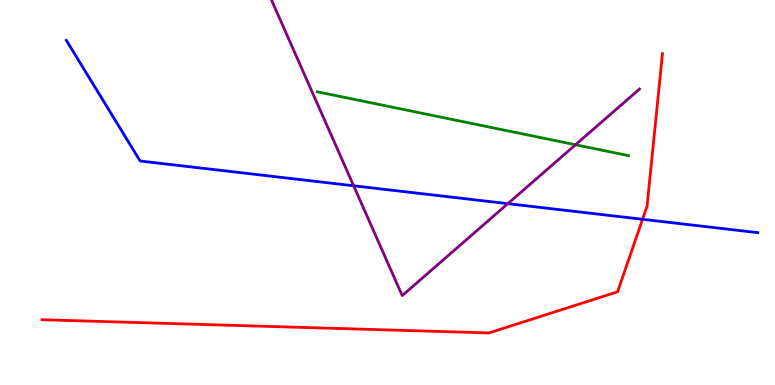[{'lines': ['blue', 'red'], 'intersections': [{'x': 8.29, 'y': 4.3}]}, {'lines': ['green', 'red'], 'intersections': []}, {'lines': ['purple', 'red'], 'intersections': []}, {'lines': ['blue', 'green'], 'intersections': []}, {'lines': ['blue', 'purple'], 'intersections': [{'x': 4.56, 'y': 5.17}, {'x': 6.55, 'y': 4.71}]}, {'lines': ['green', 'purple'], 'intersections': [{'x': 7.43, 'y': 6.24}]}]